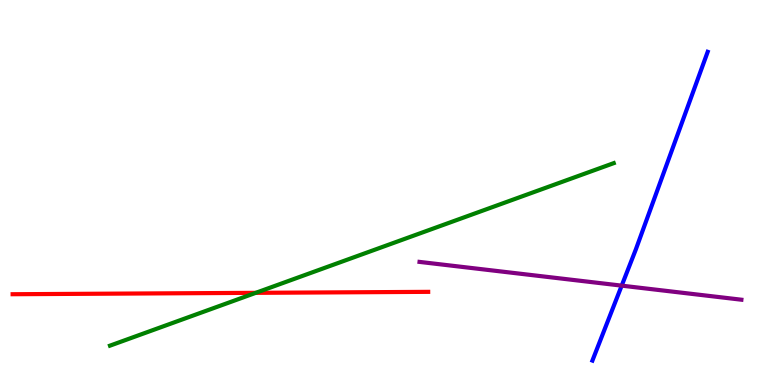[{'lines': ['blue', 'red'], 'intersections': []}, {'lines': ['green', 'red'], 'intersections': [{'x': 3.3, 'y': 2.39}]}, {'lines': ['purple', 'red'], 'intersections': []}, {'lines': ['blue', 'green'], 'intersections': []}, {'lines': ['blue', 'purple'], 'intersections': [{'x': 8.02, 'y': 2.58}]}, {'lines': ['green', 'purple'], 'intersections': []}]